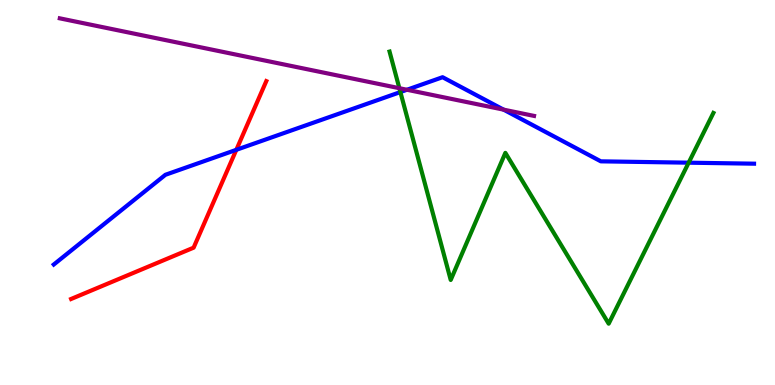[{'lines': ['blue', 'red'], 'intersections': [{'x': 3.05, 'y': 6.11}]}, {'lines': ['green', 'red'], 'intersections': []}, {'lines': ['purple', 'red'], 'intersections': []}, {'lines': ['blue', 'green'], 'intersections': [{'x': 5.17, 'y': 7.61}, {'x': 8.89, 'y': 5.77}]}, {'lines': ['blue', 'purple'], 'intersections': [{'x': 5.25, 'y': 7.67}, {'x': 6.5, 'y': 7.15}]}, {'lines': ['green', 'purple'], 'intersections': [{'x': 5.15, 'y': 7.71}]}]